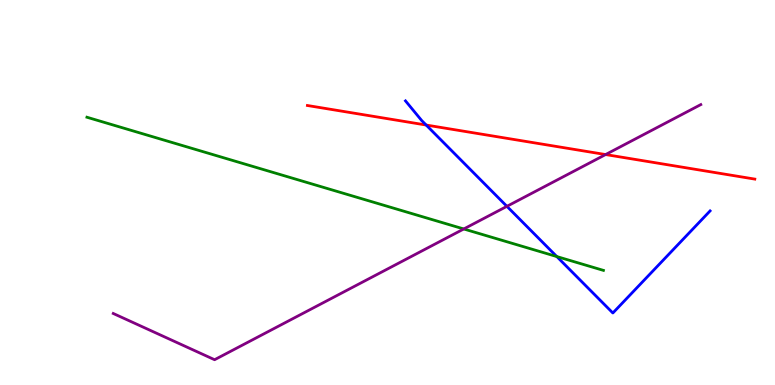[{'lines': ['blue', 'red'], 'intersections': [{'x': 5.5, 'y': 6.75}]}, {'lines': ['green', 'red'], 'intersections': []}, {'lines': ['purple', 'red'], 'intersections': [{'x': 7.81, 'y': 5.99}]}, {'lines': ['blue', 'green'], 'intersections': [{'x': 7.18, 'y': 3.34}]}, {'lines': ['blue', 'purple'], 'intersections': [{'x': 6.54, 'y': 4.64}]}, {'lines': ['green', 'purple'], 'intersections': [{'x': 5.98, 'y': 4.05}]}]